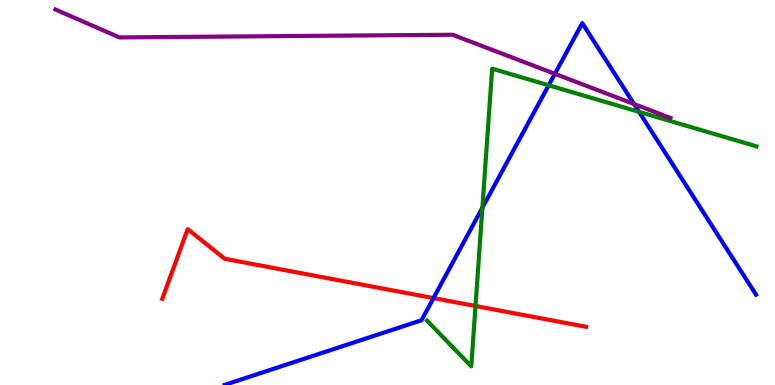[{'lines': ['blue', 'red'], 'intersections': [{'x': 5.59, 'y': 2.26}]}, {'lines': ['green', 'red'], 'intersections': [{'x': 6.14, 'y': 2.05}]}, {'lines': ['purple', 'red'], 'intersections': []}, {'lines': ['blue', 'green'], 'intersections': [{'x': 6.22, 'y': 4.6}, {'x': 7.08, 'y': 7.78}, {'x': 8.25, 'y': 7.09}]}, {'lines': ['blue', 'purple'], 'intersections': [{'x': 7.16, 'y': 8.08}, {'x': 8.18, 'y': 7.3}]}, {'lines': ['green', 'purple'], 'intersections': []}]